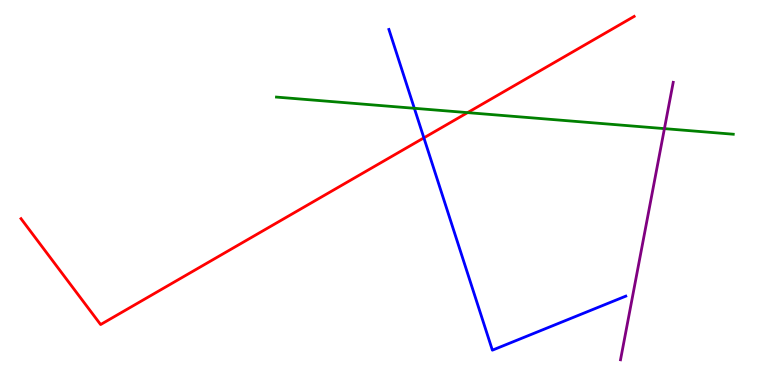[{'lines': ['blue', 'red'], 'intersections': [{'x': 5.47, 'y': 6.42}]}, {'lines': ['green', 'red'], 'intersections': [{'x': 6.03, 'y': 7.07}]}, {'lines': ['purple', 'red'], 'intersections': []}, {'lines': ['blue', 'green'], 'intersections': [{'x': 5.35, 'y': 7.19}]}, {'lines': ['blue', 'purple'], 'intersections': []}, {'lines': ['green', 'purple'], 'intersections': [{'x': 8.57, 'y': 6.66}]}]